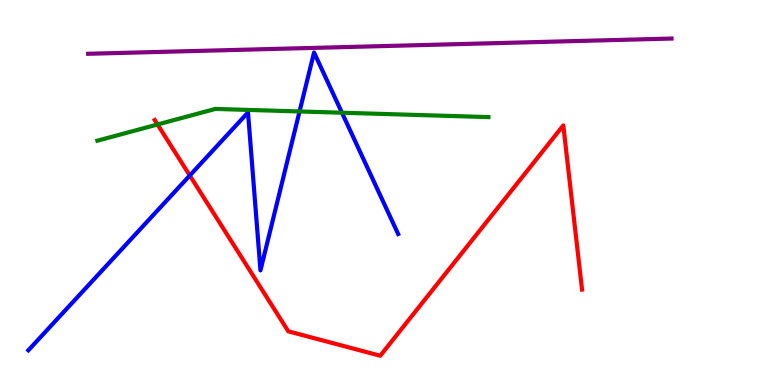[{'lines': ['blue', 'red'], 'intersections': [{'x': 2.45, 'y': 5.44}]}, {'lines': ['green', 'red'], 'intersections': [{'x': 2.03, 'y': 6.77}]}, {'lines': ['purple', 'red'], 'intersections': []}, {'lines': ['blue', 'green'], 'intersections': [{'x': 3.87, 'y': 7.11}, {'x': 4.41, 'y': 7.07}]}, {'lines': ['blue', 'purple'], 'intersections': []}, {'lines': ['green', 'purple'], 'intersections': []}]